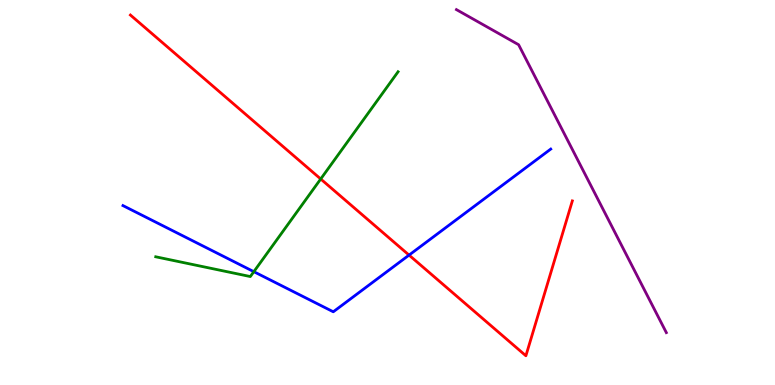[{'lines': ['blue', 'red'], 'intersections': [{'x': 5.28, 'y': 3.37}]}, {'lines': ['green', 'red'], 'intersections': [{'x': 4.14, 'y': 5.35}]}, {'lines': ['purple', 'red'], 'intersections': []}, {'lines': ['blue', 'green'], 'intersections': [{'x': 3.28, 'y': 2.94}]}, {'lines': ['blue', 'purple'], 'intersections': []}, {'lines': ['green', 'purple'], 'intersections': []}]